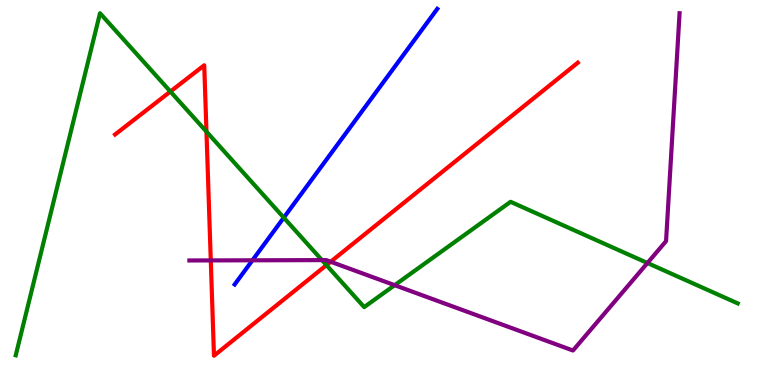[{'lines': ['blue', 'red'], 'intersections': []}, {'lines': ['green', 'red'], 'intersections': [{'x': 2.2, 'y': 7.62}, {'x': 2.66, 'y': 6.58}, {'x': 4.21, 'y': 3.11}]}, {'lines': ['purple', 'red'], 'intersections': [{'x': 2.72, 'y': 3.24}, {'x': 4.27, 'y': 3.2}]}, {'lines': ['blue', 'green'], 'intersections': [{'x': 3.66, 'y': 4.35}]}, {'lines': ['blue', 'purple'], 'intersections': [{'x': 3.26, 'y': 3.24}]}, {'lines': ['green', 'purple'], 'intersections': [{'x': 4.15, 'y': 3.24}, {'x': 5.09, 'y': 2.59}, {'x': 8.35, 'y': 3.17}]}]